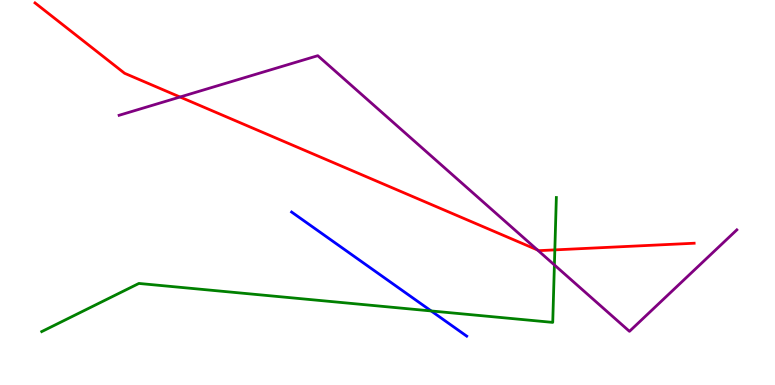[{'lines': ['blue', 'red'], 'intersections': []}, {'lines': ['green', 'red'], 'intersections': [{'x': 7.16, 'y': 3.51}]}, {'lines': ['purple', 'red'], 'intersections': [{'x': 2.32, 'y': 7.48}, {'x': 6.93, 'y': 3.51}]}, {'lines': ['blue', 'green'], 'intersections': [{'x': 5.56, 'y': 1.92}]}, {'lines': ['blue', 'purple'], 'intersections': []}, {'lines': ['green', 'purple'], 'intersections': [{'x': 7.15, 'y': 3.12}]}]